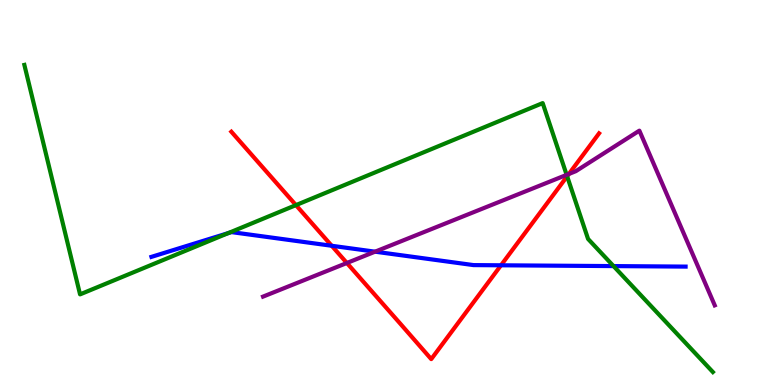[{'lines': ['blue', 'red'], 'intersections': [{'x': 4.28, 'y': 3.62}, {'x': 6.46, 'y': 3.11}]}, {'lines': ['green', 'red'], 'intersections': [{'x': 3.82, 'y': 4.67}, {'x': 7.32, 'y': 5.42}]}, {'lines': ['purple', 'red'], 'intersections': [{'x': 4.48, 'y': 3.17}, {'x': 7.34, 'y': 5.48}]}, {'lines': ['blue', 'green'], 'intersections': [{'x': 2.94, 'y': 3.94}, {'x': 7.92, 'y': 3.09}]}, {'lines': ['blue', 'purple'], 'intersections': [{'x': 4.84, 'y': 3.46}]}, {'lines': ['green', 'purple'], 'intersections': [{'x': 7.31, 'y': 5.46}]}]